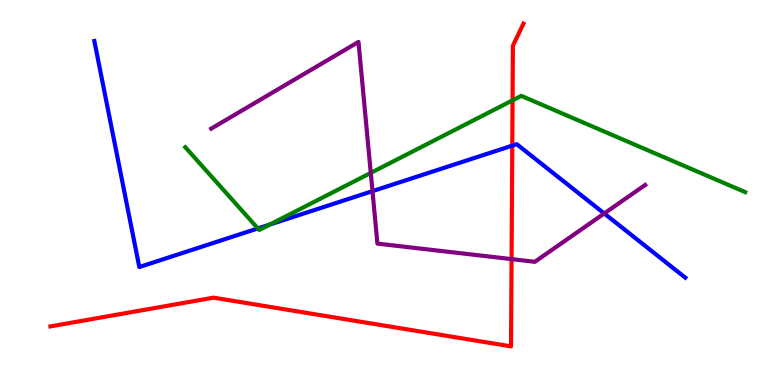[{'lines': ['blue', 'red'], 'intersections': [{'x': 6.61, 'y': 6.22}]}, {'lines': ['green', 'red'], 'intersections': [{'x': 6.61, 'y': 7.39}]}, {'lines': ['purple', 'red'], 'intersections': [{'x': 6.6, 'y': 3.27}]}, {'lines': ['blue', 'green'], 'intersections': [{'x': 3.33, 'y': 4.07}, {'x': 3.48, 'y': 4.17}]}, {'lines': ['blue', 'purple'], 'intersections': [{'x': 4.81, 'y': 5.04}, {'x': 7.8, 'y': 4.46}]}, {'lines': ['green', 'purple'], 'intersections': [{'x': 4.78, 'y': 5.51}]}]